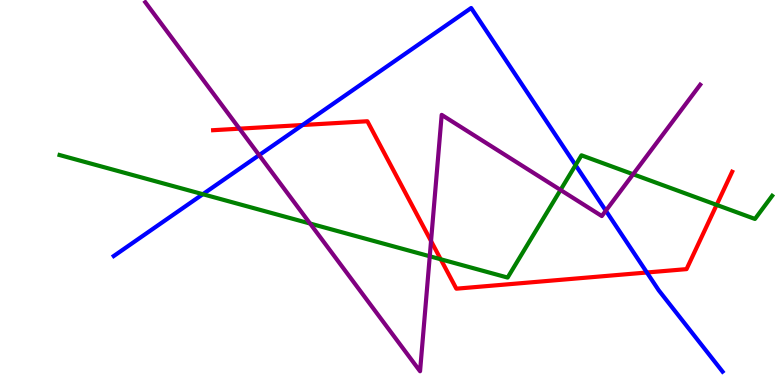[{'lines': ['blue', 'red'], 'intersections': [{'x': 3.9, 'y': 6.75}, {'x': 8.35, 'y': 2.92}]}, {'lines': ['green', 'red'], 'intersections': [{'x': 5.69, 'y': 3.27}, {'x': 9.25, 'y': 4.68}]}, {'lines': ['purple', 'red'], 'intersections': [{'x': 3.09, 'y': 6.66}, {'x': 5.56, 'y': 3.74}]}, {'lines': ['blue', 'green'], 'intersections': [{'x': 2.62, 'y': 4.96}, {'x': 7.43, 'y': 5.71}]}, {'lines': ['blue', 'purple'], 'intersections': [{'x': 3.34, 'y': 5.97}, {'x': 7.82, 'y': 4.53}]}, {'lines': ['green', 'purple'], 'intersections': [{'x': 4.0, 'y': 4.19}, {'x': 5.55, 'y': 3.34}, {'x': 7.23, 'y': 5.07}, {'x': 8.17, 'y': 5.47}]}]